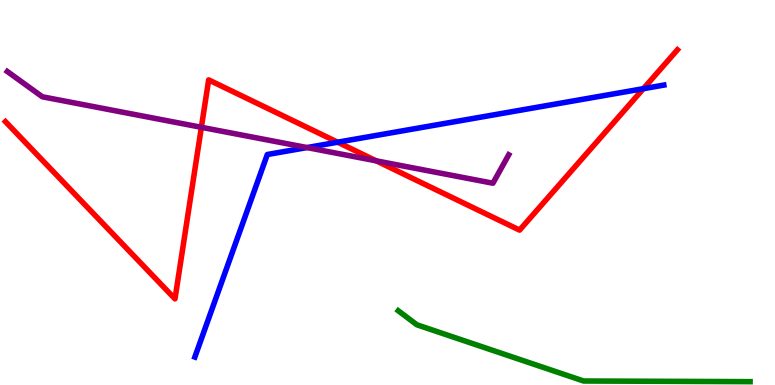[{'lines': ['blue', 'red'], 'intersections': [{'x': 4.36, 'y': 6.31}, {'x': 8.3, 'y': 7.7}]}, {'lines': ['green', 'red'], 'intersections': []}, {'lines': ['purple', 'red'], 'intersections': [{'x': 2.6, 'y': 6.69}, {'x': 4.85, 'y': 5.82}]}, {'lines': ['blue', 'green'], 'intersections': []}, {'lines': ['blue', 'purple'], 'intersections': [{'x': 3.96, 'y': 6.17}]}, {'lines': ['green', 'purple'], 'intersections': []}]